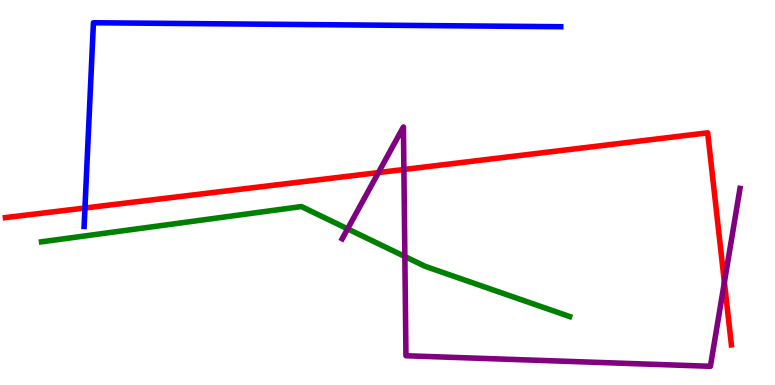[{'lines': ['blue', 'red'], 'intersections': [{'x': 1.1, 'y': 4.6}]}, {'lines': ['green', 'red'], 'intersections': []}, {'lines': ['purple', 'red'], 'intersections': [{'x': 4.88, 'y': 5.52}, {'x': 5.21, 'y': 5.6}, {'x': 9.35, 'y': 2.67}]}, {'lines': ['blue', 'green'], 'intersections': []}, {'lines': ['blue', 'purple'], 'intersections': []}, {'lines': ['green', 'purple'], 'intersections': [{'x': 4.49, 'y': 4.06}, {'x': 5.22, 'y': 3.34}]}]